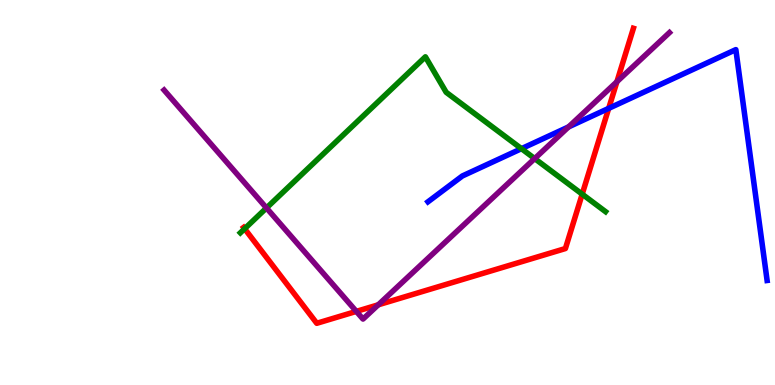[{'lines': ['blue', 'red'], 'intersections': [{'x': 7.85, 'y': 7.19}]}, {'lines': ['green', 'red'], 'intersections': [{'x': 3.16, 'y': 4.06}, {'x': 7.51, 'y': 4.96}]}, {'lines': ['purple', 'red'], 'intersections': [{'x': 4.6, 'y': 1.91}, {'x': 4.88, 'y': 2.08}, {'x': 7.96, 'y': 7.88}]}, {'lines': ['blue', 'green'], 'intersections': [{'x': 6.73, 'y': 6.14}]}, {'lines': ['blue', 'purple'], 'intersections': [{'x': 7.34, 'y': 6.7}]}, {'lines': ['green', 'purple'], 'intersections': [{'x': 3.44, 'y': 4.6}, {'x': 6.9, 'y': 5.88}]}]